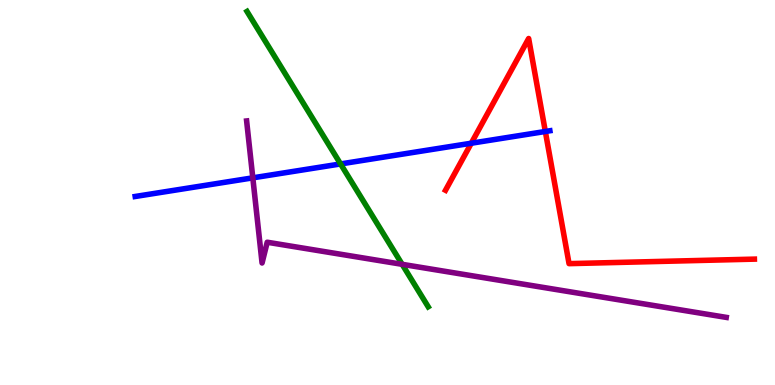[{'lines': ['blue', 'red'], 'intersections': [{'x': 6.08, 'y': 6.28}, {'x': 7.04, 'y': 6.58}]}, {'lines': ['green', 'red'], 'intersections': []}, {'lines': ['purple', 'red'], 'intersections': []}, {'lines': ['blue', 'green'], 'intersections': [{'x': 4.39, 'y': 5.74}]}, {'lines': ['blue', 'purple'], 'intersections': [{'x': 3.26, 'y': 5.38}]}, {'lines': ['green', 'purple'], 'intersections': [{'x': 5.19, 'y': 3.13}]}]